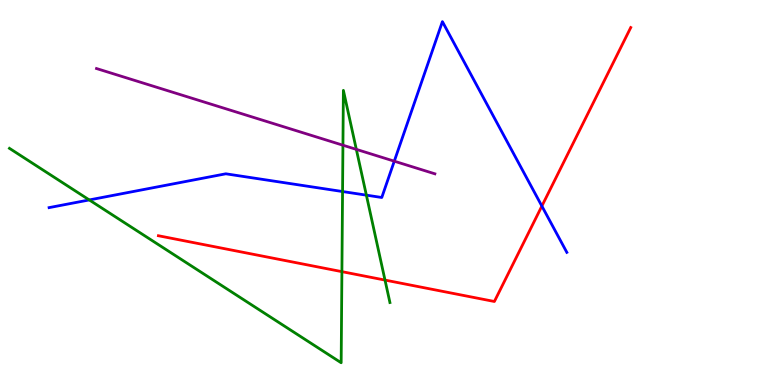[{'lines': ['blue', 'red'], 'intersections': [{'x': 6.99, 'y': 4.65}]}, {'lines': ['green', 'red'], 'intersections': [{'x': 4.41, 'y': 2.94}, {'x': 4.97, 'y': 2.73}]}, {'lines': ['purple', 'red'], 'intersections': []}, {'lines': ['blue', 'green'], 'intersections': [{'x': 1.15, 'y': 4.81}, {'x': 4.42, 'y': 5.03}, {'x': 4.73, 'y': 4.93}]}, {'lines': ['blue', 'purple'], 'intersections': [{'x': 5.09, 'y': 5.81}]}, {'lines': ['green', 'purple'], 'intersections': [{'x': 4.42, 'y': 6.23}, {'x': 4.6, 'y': 6.12}]}]